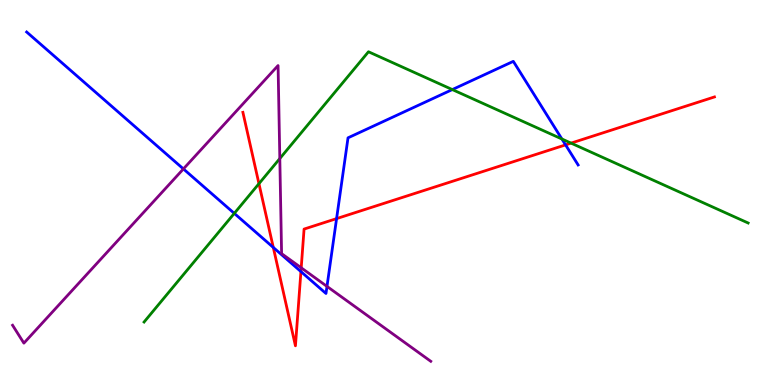[{'lines': ['blue', 'red'], 'intersections': [{'x': 3.53, 'y': 3.57}, {'x': 3.88, 'y': 2.95}, {'x': 4.34, 'y': 4.32}, {'x': 7.3, 'y': 6.24}]}, {'lines': ['green', 'red'], 'intersections': [{'x': 3.34, 'y': 5.23}, {'x': 7.37, 'y': 6.28}]}, {'lines': ['purple', 'red'], 'intersections': [{'x': 3.89, 'y': 3.04}]}, {'lines': ['blue', 'green'], 'intersections': [{'x': 3.02, 'y': 4.46}, {'x': 5.84, 'y': 7.67}, {'x': 7.25, 'y': 6.39}]}, {'lines': ['blue', 'purple'], 'intersections': [{'x': 2.37, 'y': 5.61}, {'x': 4.22, 'y': 2.56}]}, {'lines': ['green', 'purple'], 'intersections': [{'x': 3.61, 'y': 5.88}]}]